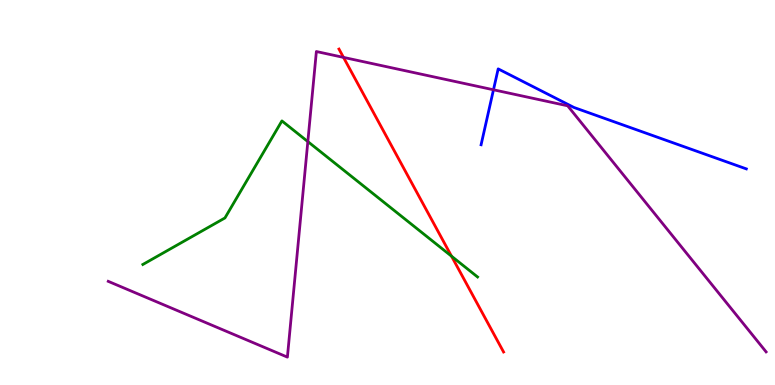[{'lines': ['blue', 'red'], 'intersections': []}, {'lines': ['green', 'red'], 'intersections': [{'x': 5.83, 'y': 3.35}]}, {'lines': ['purple', 'red'], 'intersections': [{'x': 4.43, 'y': 8.51}]}, {'lines': ['blue', 'green'], 'intersections': []}, {'lines': ['blue', 'purple'], 'intersections': [{'x': 6.37, 'y': 7.67}]}, {'lines': ['green', 'purple'], 'intersections': [{'x': 3.97, 'y': 6.32}]}]